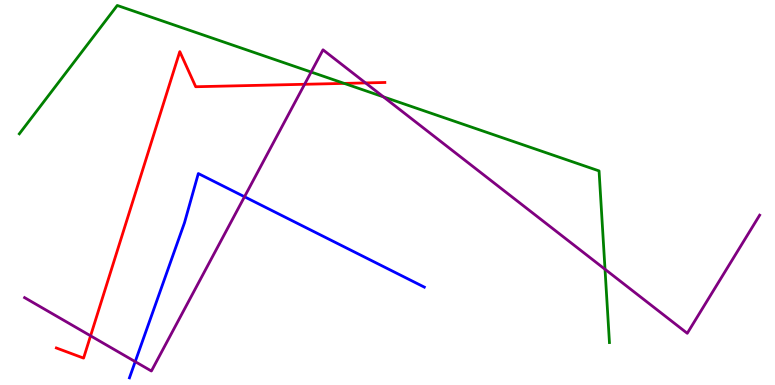[{'lines': ['blue', 'red'], 'intersections': []}, {'lines': ['green', 'red'], 'intersections': [{'x': 4.44, 'y': 7.83}]}, {'lines': ['purple', 'red'], 'intersections': [{'x': 1.17, 'y': 1.28}, {'x': 3.93, 'y': 7.81}, {'x': 4.72, 'y': 7.85}]}, {'lines': ['blue', 'green'], 'intersections': []}, {'lines': ['blue', 'purple'], 'intersections': [{'x': 1.74, 'y': 0.606}, {'x': 3.15, 'y': 4.89}]}, {'lines': ['green', 'purple'], 'intersections': [{'x': 4.01, 'y': 8.13}, {'x': 4.95, 'y': 7.48}, {'x': 7.81, 'y': 3.01}]}]